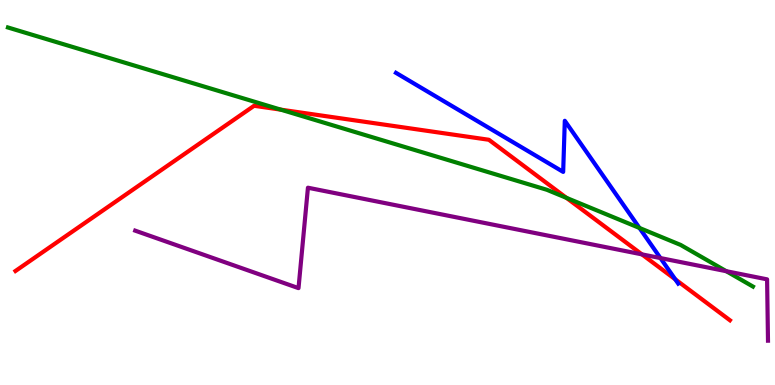[{'lines': ['blue', 'red'], 'intersections': [{'x': 8.71, 'y': 2.74}]}, {'lines': ['green', 'red'], 'intersections': [{'x': 3.62, 'y': 7.15}, {'x': 7.31, 'y': 4.86}]}, {'lines': ['purple', 'red'], 'intersections': [{'x': 8.28, 'y': 3.39}]}, {'lines': ['blue', 'green'], 'intersections': [{'x': 8.25, 'y': 4.08}]}, {'lines': ['blue', 'purple'], 'intersections': [{'x': 8.52, 'y': 3.3}]}, {'lines': ['green', 'purple'], 'intersections': [{'x': 9.37, 'y': 2.96}]}]